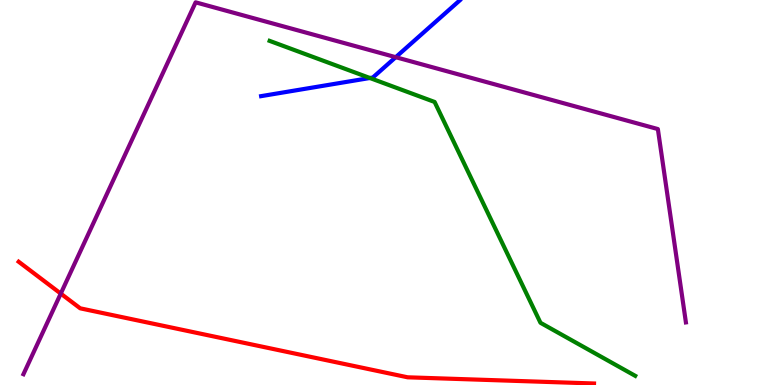[{'lines': ['blue', 'red'], 'intersections': []}, {'lines': ['green', 'red'], 'intersections': []}, {'lines': ['purple', 'red'], 'intersections': [{'x': 0.784, 'y': 2.37}]}, {'lines': ['blue', 'green'], 'intersections': [{'x': 4.77, 'y': 7.97}]}, {'lines': ['blue', 'purple'], 'intersections': [{'x': 5.11, 'y': 8.51}]}, {'lines': ['green', 'purple'], 'intersections': []}]